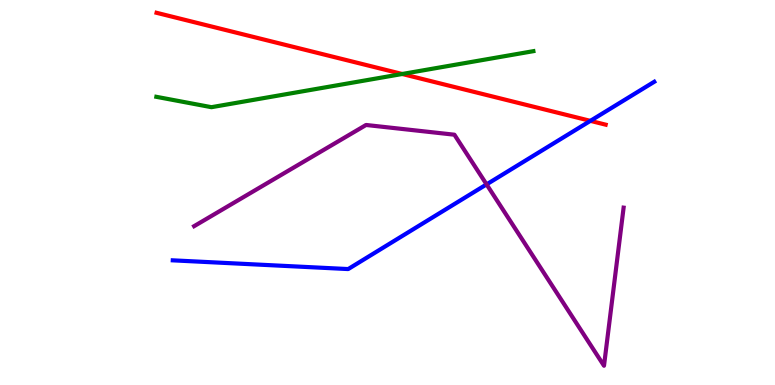[{'lines': ['blue', 'red'], 'intersections': [{'x': 7.62, 'y': 6.86}]}, {'lines': ['green', 'red'], 'intersections': [{'x': 5.19, 'y': 8.08}]}, {'lines': ['purple', 'red'], 'intersections': []}, {'lines': ['blue', 'green'], 'intersections': []}, {'lines': ['blue', 'purple'], 'intersections': [{'x': 6.28, 'y': 5.21}]}, {'lines': ['green', 'purple'], 'intersections': []}]